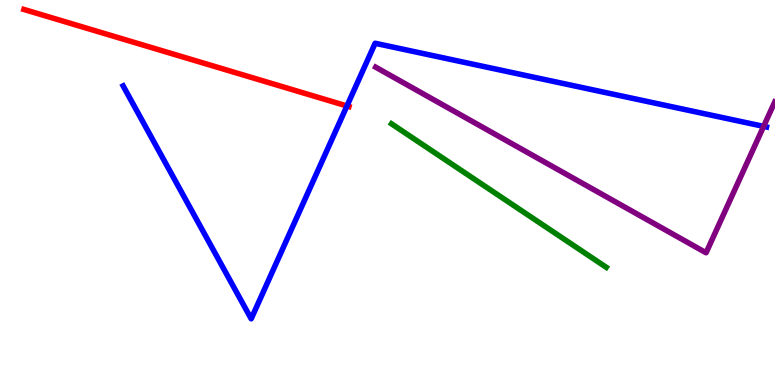[{'lines': ['blue', 'red'], 'intersections': [{'x': 4.48, 'y': 7.25}]}, {'lines': ['green', 'red'], 'intersections': []}, {'lines': ['purple', 'red'], 'intersections': []}, {'lines': ['blue', 'green'], 'intersections': []}, {'lines': ['blue', 'purple'], 'intersections': [{'x': 9.85, 'y': 6.72}]}, {'lines': ['green', 'purple'], 'intersections': []}]